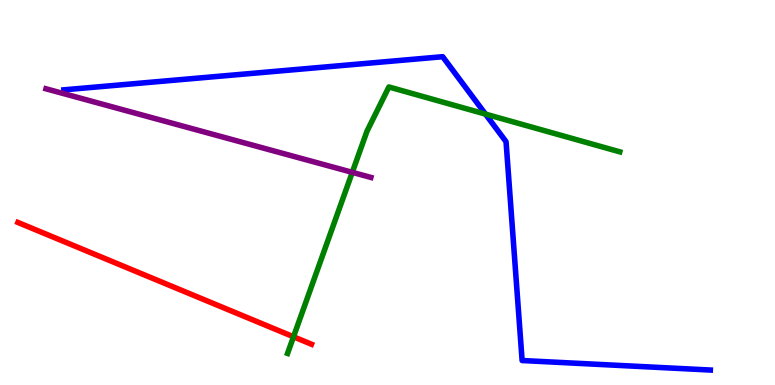[{'lines': ['blue', 'red'], 'intersections': []}, {'lines': ['green', 'red'], 'intersections': [{'x': 3.79, 'y': 1.25}]}, {'lines': ['purple', 'red'], 'intersections': []}, {'lines': ['blue', 'green'], 'intersections': [{'x': 6.26, 'y': 7.04}]}, {'lines': ['blue', 'purple'], 'intersections': []}, {'lines': ['green', 'purple'], 'intersections': [{'x': 4.55, 'y': 5.52}]}]